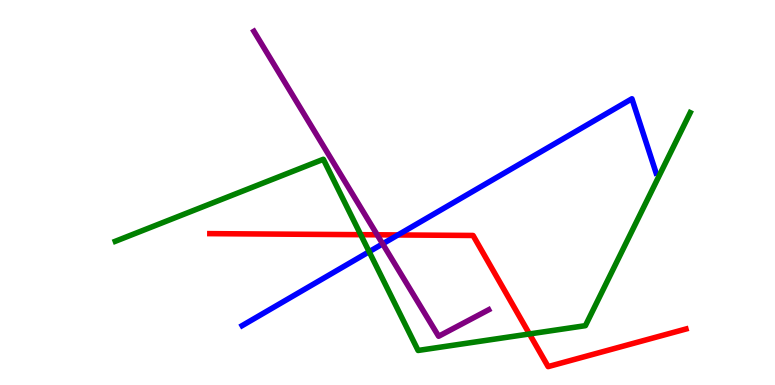[{'lines': ['blue', 'red'], 'intersections': [{'x': 5.13, 'y': 3.9}]}, {'lines': ['green', 'red'], 'intersections': [{'x': 4.65, 'y': 3.9}, {'x': 6.83, 'y': 1.33}]}, {'lines': ['purple', 'red'], 'intersections': [{'x': 4.87, 'y': 3.9}]}, {'lines': ['blue', 'green'], 'intersections': [{'x': 4.76, 'y': 3.46}]}, {'lines': ['blue', 'purple'], 'intersections': [{'x': 4.94, 'y': 3.67}]}, {'lines': ['green', 'purple'], 'intersections': []}]